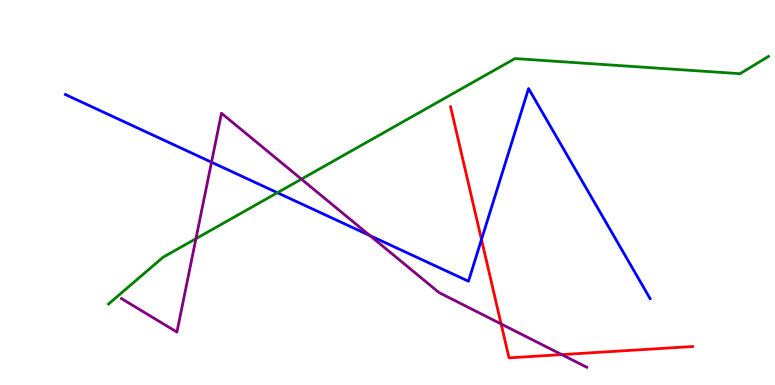[{'lines': ['blue', 'red'], 'intersections': [{'x': 6.21, 'y': 3.78}]}, {'lines': ['green', 'red'], 'intersections': []}, {'lines': ['purple', 'red'], 'intersections': [{'x': 6.47, 'y': 1.59}, {'x': 7.25, 'y': 0.789}]}, {'lines': ['blue', 'green'], 'intersections': [{'x': 3.58, 'y': 4.99}]}, {'lines': ['blue', 'purple'], 'intersections': [{'x': 2.73, 'y': 5.79}, {'x': 4.77, 'y': 3.88}]}, {'lines': ['green', 'purple'], 'intersections': [{'x': 2.53, 'y': 3.8}, {'x': 3.89, 'y': 5.35}]}]